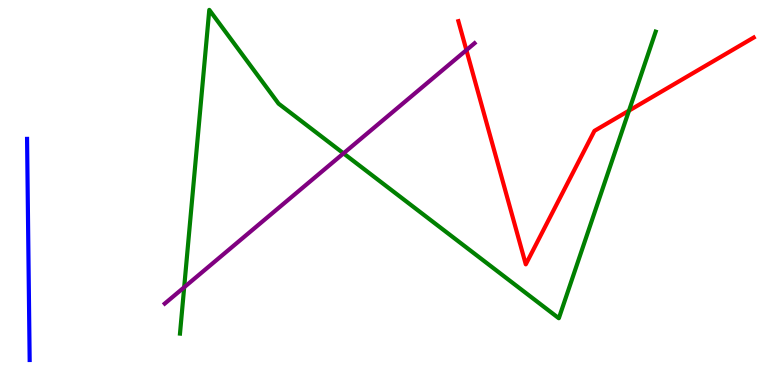[{'lines': ['blue', 'red'], 'intersections': []}, {'lines': ['green', 'red'], 'intersections': [{'x': 8.12, 'y': 7.13}]}, {'lines': ['purple', 'red'], 'intersections': [{'x': 6.02, 'y': 8.7}]}, {'lines': ['blue', 'green'], 'intersections': []}, {'lines': ['blue', 'purple'], 'intersections': []}, {'lines': ['green', 'purple'], 'intersections': [{'x': 2.38, 'y': 2.54}, {'x': 4.43, 'y': 6.02}]}]